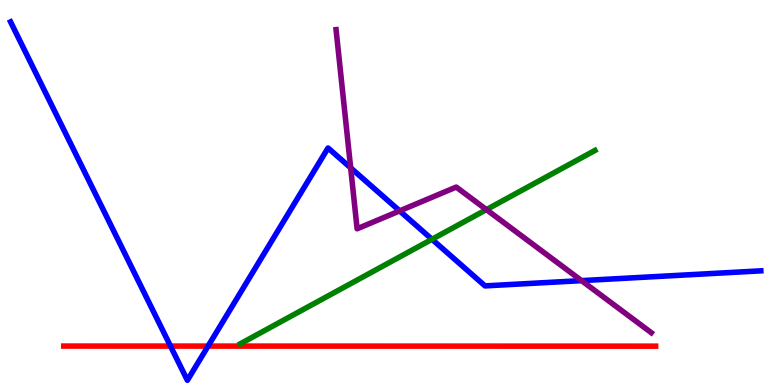[{'lines': ['blue', 'red'], 'intersections': [{'x': 2.2, 'y': 1.01}, {'x': 2.68, 'y': 1.01}]}, {'lines': ['green', 'red'], 'intersections': []}, {'lines': ['purple', 'red'], 'intersections': []}, {'lines': ['blue', 'green'], 'intersections': [{'x': 5.57, 'y': 3.78}]}, {'lines': ['blue', 'purple'], 'intersections': [{'x': 4.52, 'y': 5.64}, {'x': 5.16, 'y': 4.52}, {'x': 7.5, 'y': 2.71}]}, {'lines': ['green', 'purple'], 'intersections': [{'x': 6.28, 'y': 4.56}]}]